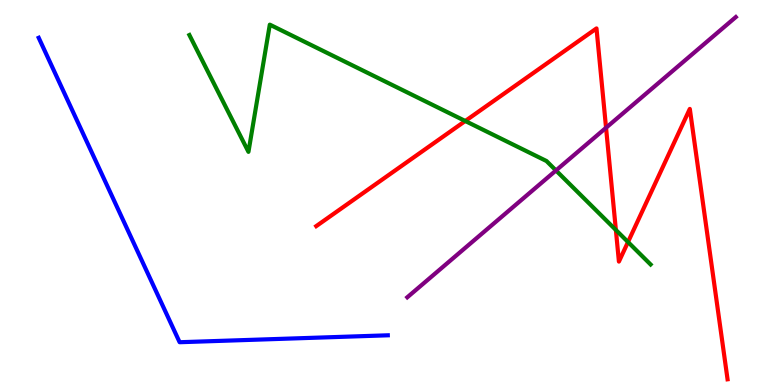[{'lines': ['blue', 'red'], 'intersections': []}, {'lines': ['green', 'red'], 'intersections': [{'x': 6.0, 'y': 6.86}, {'x': 7.95, 'y': 4.03}, {'x': 8.1, 'y': 3.71}]}, {'lines': ['purple', 'red'], 'intersections': [{'x': 7.82, 'y': 6.68}]}, {'lines': ['blue', 'green'], 'intersections': []}, {'lines': ['blue', 'purple'], 'intersections': []}, {'lines': ['green', 'purple'], 'intersections': [{'x': 7.17, 'y': 5.57}]}]